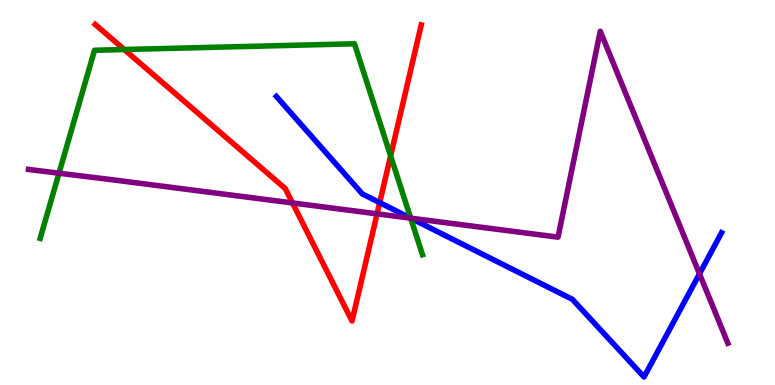[{'lines': ['blue', 'red'], 'intersections': [{'x': 4.9, 'y': 4.74}]}, {'lines': ['green', 'red'], 'intersections': [{'x': 1.6, 'y': 8.71}, {'x': 5.04, 'y': 5.95}]}, {'lines': ['purple', 'red'], 'intersections': [{'x': 3.77, 'y': 4.73}, {'x': 4.87, 'y': 4.45}]}, {'lines': ['blue', 'green'], 'intersections': [{'x': 5.3, 'y': 4.33}]}, {'lines': ['blue', 'purple'], 'intersections': [{'x': 5.3, 'y': 4.33}, {'x': 9.03, 'y': 2.89}]}, {'lines': ['green', 'purple'], 'intersections': [{'x': 0.761, 'y': 5.5}, {'x': 5.3, 'y': 4.33}]}]